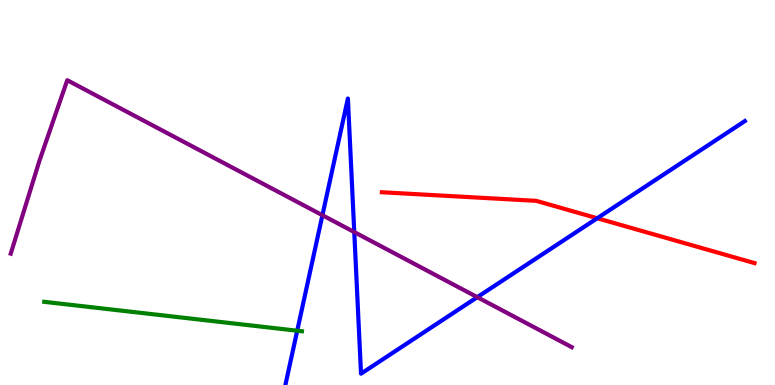[{'lines': ['blue', 'red'], 'intersections': [{'x': 7.71, 'y': 4.33}]}, {'lines': ['green', 'red'], 'intersections': []}, {'lines': ['purple', 'red'], 'intersections': []}, {'lines': ['blue', 'green'], 'intersections': [{'x': 3.84, 'y': 1.41}]}, {'lines': ['blue', 'purple'], 'intersections': [{'x': 4.16, 'y': 4.41}, {'x': 4.57, 'y': 3.97}, {'x': 6.16, 'y': 2.28}]}, {'lines': ['green', 'purple'], 'intersections': []}]